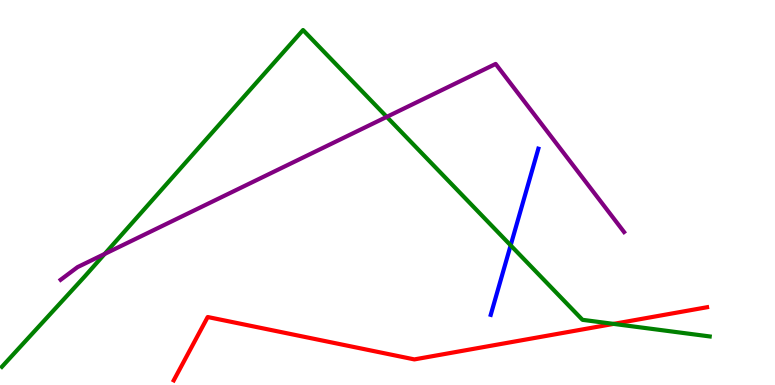[{'lines': ['blue', 'red'], 'intersections': []}, {'lines': ['green', 'red'], 'intersections': [{'x': 7.92, 'y': 1.59}]}, {'lines': ['purple', 'red'], 'intersections': []}, {'lines': ['blue', 'green'], 'intersections': [{'x': 6.59, 'y': 3.63}]}, {'lines': ['blue', 'purple'], 'intersections': []}, {'lines': ['green', 'purple'], 'intersections': [{'x': 1.35, 'y': 3.4}, {'x': 4.99, 'y': 6.96}]}]